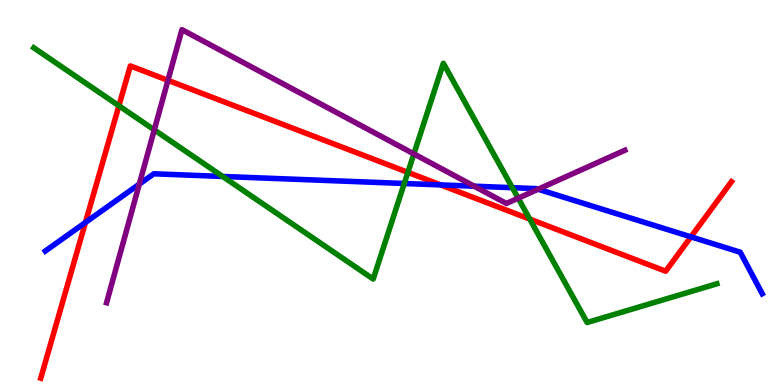[{'lines': ['blue', 'red'], 'intersections': [{'x': 1.1, 'y': 4.22}, {'x': 5.69, 'y': 5.2}, {'x': 8.92, 'y': 3.85}]}, {'lines': ['green', 'red'], 'intersections': [{'x': 1.53, 'y': 7.25}, {'x': 5.26, 'y': 5.52}, {'x': 6.84, 'y': 4.31}]}, {'lines': ['purple', 'red'], 'intersections': [{'x': 2.17, 'y': 7.91}]}, {'lines': ['blue', 'green'], 'intersections': [{'x': 2.87, 'y': 5.42}, {'x': 5.22, 'y': 5.23}, {'x': 6.61, 'y': 5.13}]}, {'lines': ['blue', 'purple'], 'intersections': [{'x': 1.8, 'y': 5.22}, {'x': 6.12, 'y': 5.16}, {'x': 6.94, 'y': 5.08}]}, {'lines': ['green', 'purple'], 'intersections': [{'x': 1.99, 'y': 6.63}, {'x': 5.34, 'y': 6.0}, {'x': 6.69, 'y': 4.85}]}]